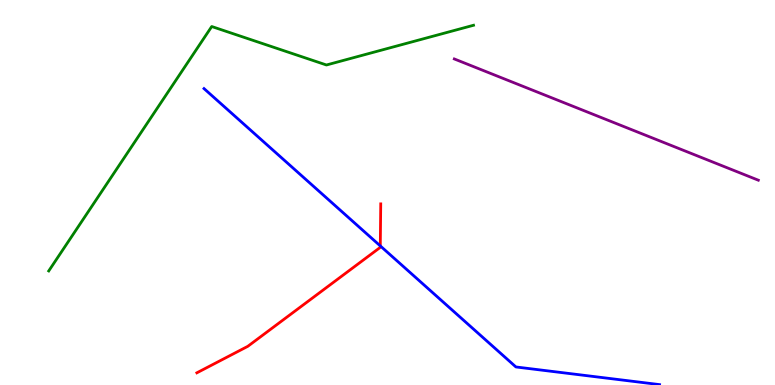[{'lines': ['blue', 'red'], 'intersections': [{'x': 4.91, 'y': 3.61}]}, {'lines': ['green', 'red'], 'intersections': []}, {'lines': ['purple', 'red'], 'intersections': []}, {'lines': ['blue', 'green'], 'intersections': []}, {'lines': ['blue', 'purple'], 'intersections': []}, {'lines': ['green', 'purple'], 'intersections': []}]